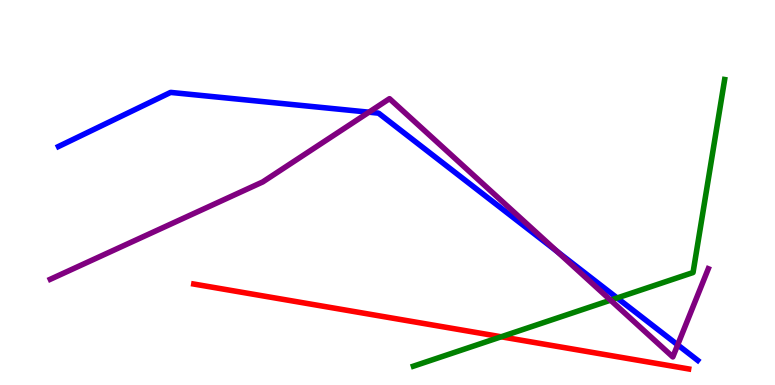[{'lines': ['blue', 'red'], 'intersections': []}, {'lines': ['green', 'red'], 'intersections': [{'x': 6.47, 'y': 1.25}]}, {'lines': ['purple', 'red'], 'intersections': []}, {'lines': ['blue', 'green'], 'intersections': [{'x': 7.96, 'y': 2.26}]}, {'lines': ['blue', 'purple'], 'intersections': [{'x': 4.76, 'y': 7.09}, {'x': 7.19, 'y': 3.47}, {'x': 8.74, 'y': 1.04}]}, {'lines': ['green', 'purple'], 'intersections': [{'x': 7.88, 'y': 2.2}]}]